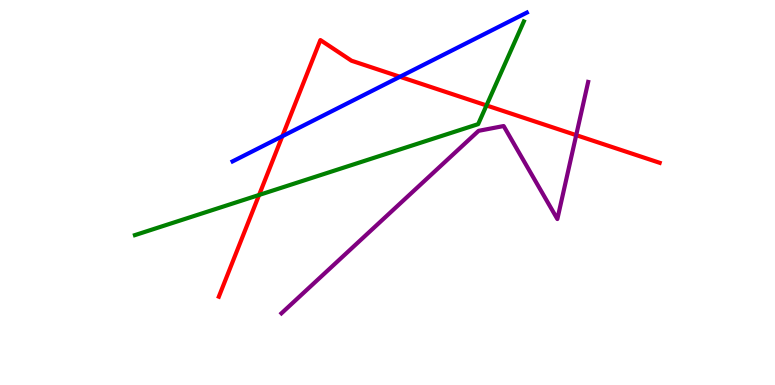[{'lines': ['blue', 'red'], 'intersections': [{'x': 3.64, 'y': 6.46}, {'x': 5.16, 'y': 8.01}]}, {'lines': ['green', 'red'], 'intersections': [{'x': 3.34, 'y': 4.94}, {'x': 6.28, 'y': 7.26}]}, {'lines': ['purple', 'red'], 'intersections': [{'x': 7.43, 'y': 6.49}]}, {'lines': ['blue', 'green'], 'intersections': []}, {'lines': ['blue', 'purple'], 'intersections': []}, {'lines': ['green', 'purple'], 'intersections': []}]